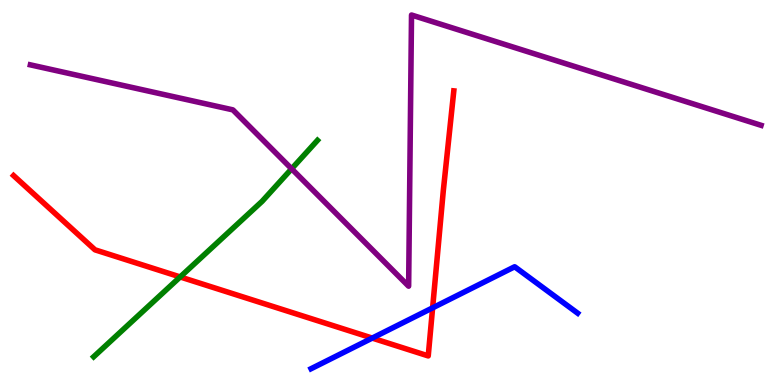[{'lines': ['blue', 'red'], 'intersections': [{'x': 4.8, 'y': 1.22}, {'x': 5.58, 'y': 2.0}]}, {'lines': ['green', 'red'], 'intersections': [{'x': 2.32, 'y': 2.81}]}, {'lines': ['purple', 'red'], 'intersections': []}, {'lines': ['blue', 'green'], 'intersections': []}, {'lines': ['blue', 'purple'], 'intersections': []}, {'lines': ['green', 'purple'], 'intersections': [{'x': 3.76, 'y': 5.62}]}]